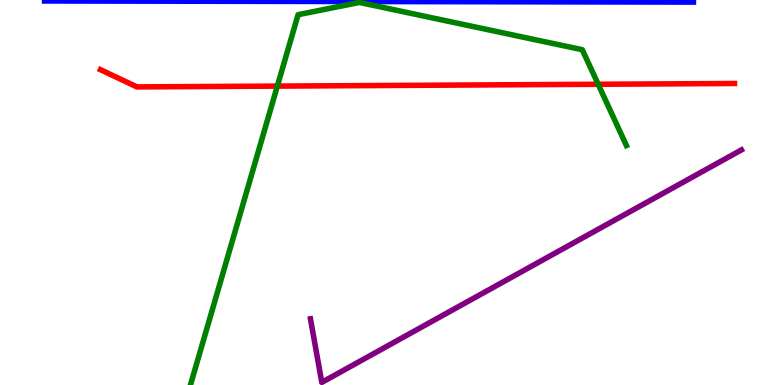[{'lines': ['blue', 'red'], 'intersections': []}, {'lines': ['green', 'red'], 'intersections': [{'x': 3.58, 'y': 7.76}, {'x': 7.72, 'y': 7.81}]}, {'lines': ['purple', 'red'], 'intersections': []}, {'lines': ['blue', 'green'], 'intersections': []}, {'lines': ['blue', 'purple'], 'intersections': []}, {'lines': ['green', 'purple'], 'intersections': []}]